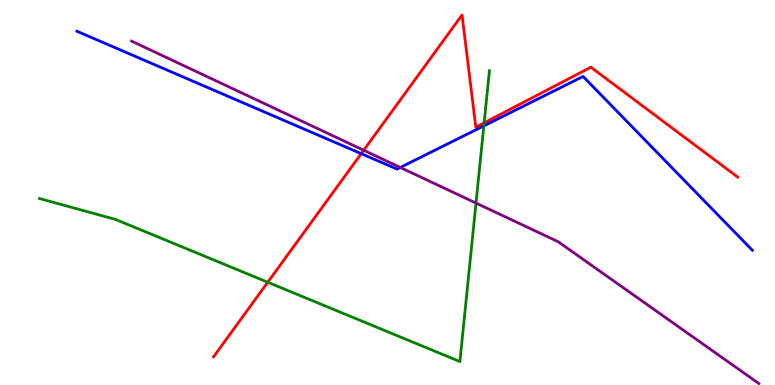[{'lines': ['blue', 'red'], 'intersections': [{'x': 4.66, 'y': 6.01}]}, {'lines': ['green', 'red'], 'intersections': [{'x': 3.46, 'y': 2.67}, {'x': 6.25, 'y': 6.81}]}, {'lines': ['purple', 'red'], 'intersections': [{'x': 4.69, 'y': 6.1}]}, {'lines': ['blue', 'green'], 'intersections': [{'x': 6.24, 'y': 6.73}]}, {'lines': ['blue', 'purple'], 'intersections': [{'x': 5.17, 'y': 5.65}]}, {'lines': ['green', 'purple'], 'intersections': [{'x': 6.14, 'y': 4.73}]}]